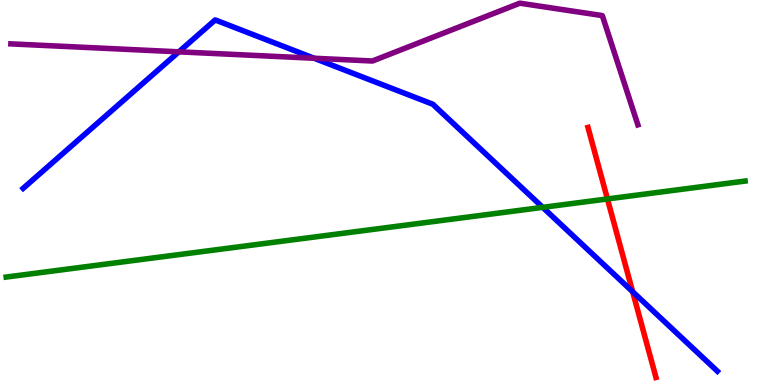[{'lines': ['blue', 'red'], 'intersections': [{'x': 8.16, 'y': 2.42}]}, {'lines': ['green', 'red'], 'intersections': [{'x': 7.84, 'y': 4.83}]}, {'lines': ['purple', 'red'], 'intersections': []}, {'lines': ['blue', 'green'], 'intersections': [{'x': 7.0, 'y': 4.61}]}, {'lines': ['blue', 'purple'], 'intersections': [{'x': 2.31, 'y': 8.65}, {'x': 4.05, 'y': 8.49}]}, {'lines': ['green', 'purple'], 'intersections': []}]